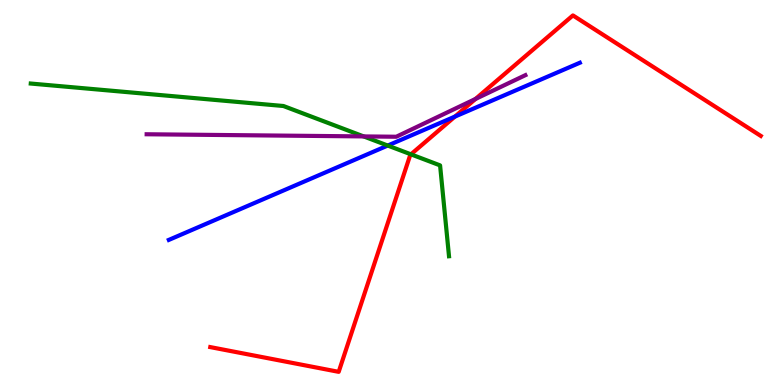[{'lines': ['blue', 'red'], 'intersections': [{'x': 5.87, 'y': 6.97}]}, {'lines': ['green', 'red'], 'intersections': [{'x': 5.3, 'y': 5.99}]}, {'lines': ['purple', 'red'], 'intersections': [{'x': 6.14, 'y': 7.43}]}, {'lines': ['blue', 'green'], 'intersections': [{'x': 5.0, 'y': 6.22}]}, {'lines': ['blue', 'purple'], 'intersections': []}, {'lines': ['green', 'purple'], 'intersections': [{'x': 4.69, 'y': 6.46}]}]